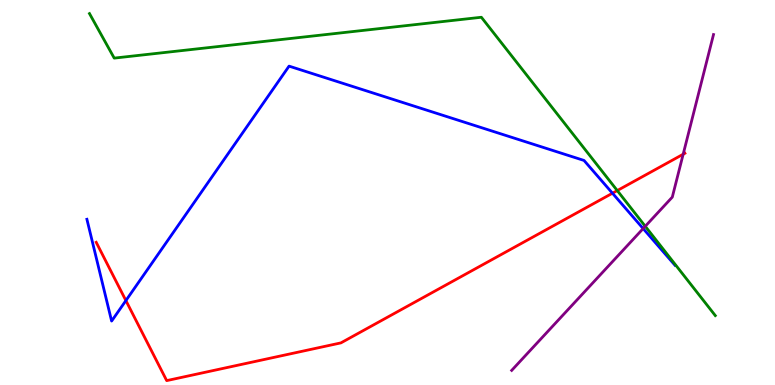[{'lines': ['blue', 'red'], 'intersections': [{'x': 1.62, 'y': 2.19}, {'x': 7.9, 'y': 4.98}]}, {'lines': ['green', 'red'], 'intersections': [{'x': 7.96, 'y': 5.05}]}, {'lines': ['purple', 'red'], 'intersections': [{'x': 8.82, 'y': 5.99}]}, {'lines': ['blue', 'green'], 'intersections': []}, {'lines': ['blue', 'purple'], 'intersections': [{'x': 8.3, 'y': 4.06}]}, {'lines': ['green', 'purple'], 'intersections': [{'x': 8.33, 'y': 4.12}]}]